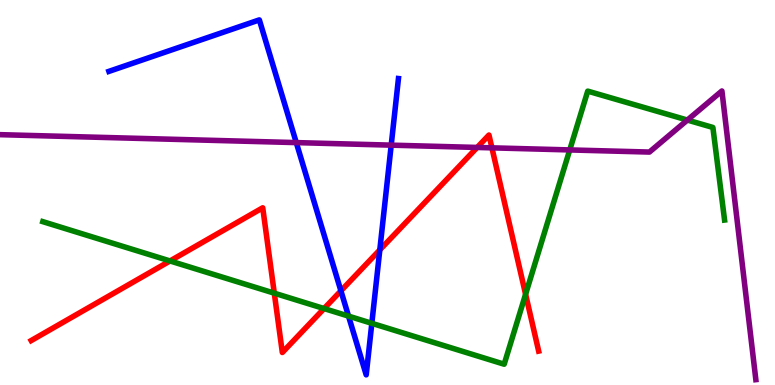[{'lines': ['blue', 'red'], 'intersections': [{'x': 4.4, 'y': 2.45}, {'x': 4.9, 'y': 3.51}]}, {'lines': ['green', 'red'], 'intersections': [{'x': 2.19, 'y': 3.22}, {'x': 3.54, 'y': 2.38}, {'x': 4.18, 'y': 1.99}, {'x': 6.78, 'y': 2.36}]}, {'lines': ['purple', 'red'], 'intersections': [{'x': 6.16, 'y': 6.17}, {'x': 6.35, 'y': 6.16}]}, {'lines': ['blue', 'green'], 'intersections': [{'x': 4.5, 'y': 1.79}, {'x': 4.8, 'y': 1.6}]}, {'lines': ['blue', 'purple'], 'intersections': [{'x': 3.82, 'y': 6.3}, {'x': 5.05, 'y': 6.23}]}, {'lines': ['green', 'purple'], 'intersections': [{'x': 7.35, 'y': 6.11}, {'x': 8.87, 'y': 6.88}]}]